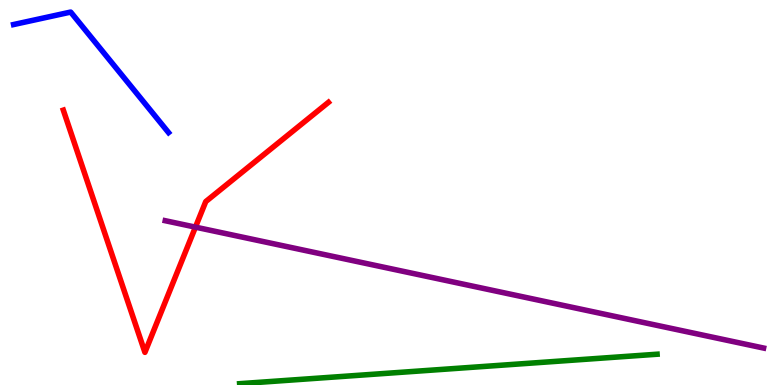[{'lines': ['blue', 'red'], 'intersections': []}, {'lines': ['green', 'red'], 'intersections': []}, {'lines': ['purple', 'red'], 'intersections': [{'x': 2.52, 'y': 4.1}]}, {'lines': ['blue', 'green'], 'intersections': []}, {'lines': ['blue', 'purple'], 'intersections': []}, {'lines': ['green', 'purple'], 'intersections': []}]